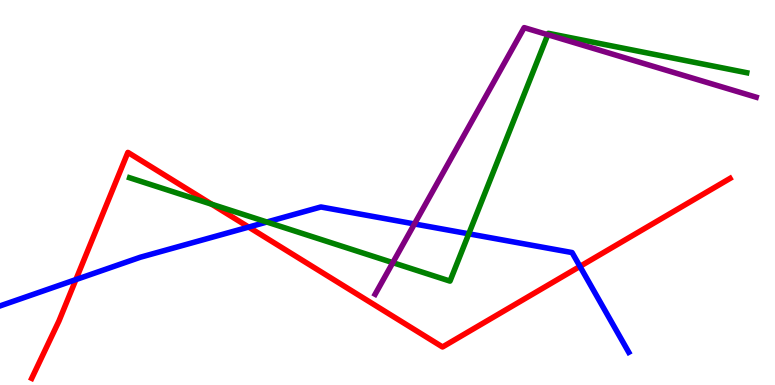[{'lines': ['blue', 'red'], 'intersections': [{'x': 0.979, 'y': 2.74}, {'x': 3.21, 'y': 4.1}, {'x': 7.48, 'y': 3.08}]}, {'lines': ['green', 'red'], 'intersections': [{'x': 2.73, 'y': 4.69}]}, {'lines': ['purple', 'red'], 'intersections': []}, {'lines': ['blue', 'green'], 'intersections': [{'x': 3.44, 'y': 4.23}, {'x': 6.05, 'y': 3.93}]}, {'lines': ['blue', 'purple'], 'intersections': [{'x': 5.35, 'y': 4.18}]}, {'lines': ['green', 'purple'], 'intersections': [{'x': 5.07, 'y': 3.18}, {'x': 7.07, 'y': 9.1}]}]